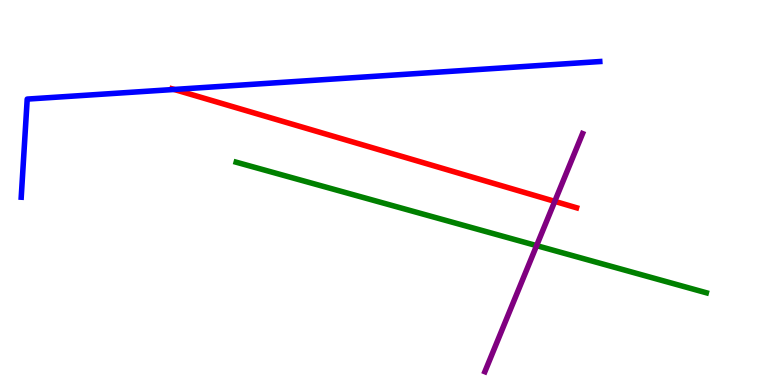[{'lines': ['blue', 'red'], 'intersections': [{'x': 2.25, 'y': 7.68}]}, {'lines': ['green', 'red'], 'intersections': []}, {'lines': ['purple', 'red'], 'intersections': [{'x': 7.16, 'y': 4.77}]}, {'lines': ['blue', 'green'], 'intersections': []}, {'lines': ['blue', 'purple'], 'intersections': []}, {'lines': ['green', 'purple'], 'intersections': [{'x': 6.92, 'y': 3.62}]}]